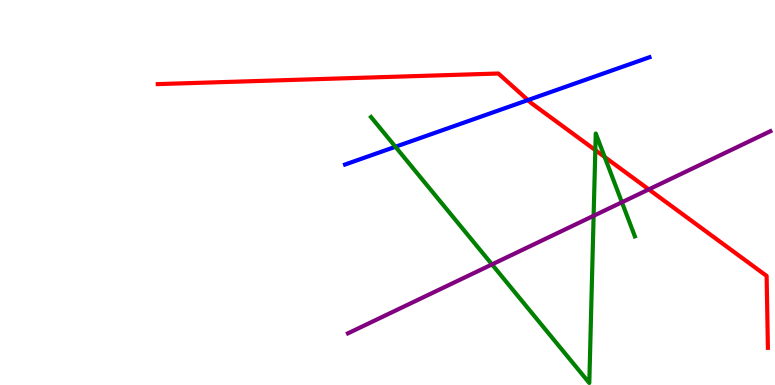[{'lines': ['blue', 'red'], 'intersections': [{'x': 6.81, 'y': 7.4}]}, {'lines': ['green', 'red'], 'intersections': [{'x': 7.68, 'y': 6.1}, {'x': 7.8, 'y': 5.92}]}, {'lines': ['purple', 'red'], 'intersections': [{'x': 8.37, 'y': 5.08}]}, {'lines': ['blue', 'green'], 'intersections': [{'x': 5.1, 'y': 6.19}]}, {'lines': ['blue', 'purple'], 'intersections': []}, {'lines': ['green', 'purple'], 'intersections': [{'x': 6.35, 'y': 3.13}, {'x': 7.66, 'y': 4.39}, {'x': 8.02, 'y': 4.75}]}]